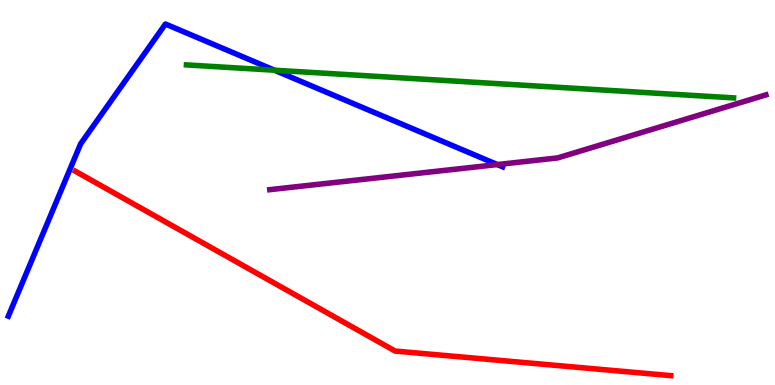[{'lines': ['blue', 'red'], 'intersections': []}, {'lines': ['green', 'red'], 'intersections': []}, {'lines': ['purple', 'red'], 'intersections': []}, {'lines': ['blue', 'green'], 'intersections': [{'x': 3.54, 'y': 8.18}]}, {'lines': ['blue', 'purple'], 'intersections': [{'x': 6.42, 'y': 5.73}]}, {'lines': ['green', 'purple'], 'intersections': []}]